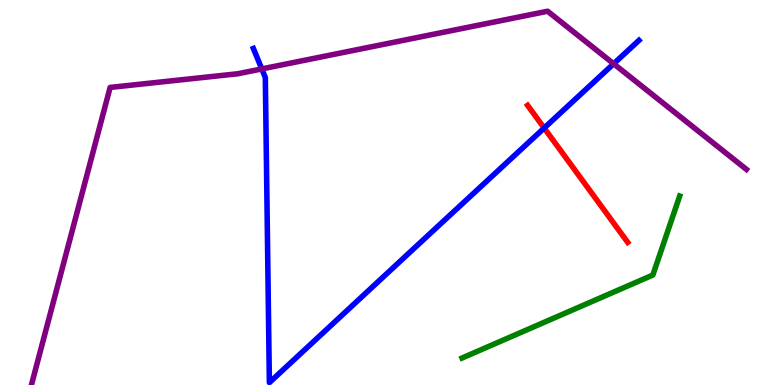[{'lines': ['blue', 'red'], 'intersections': [{'x': 7.02, 'y': 6.67}]}, {'lines': ['green', 'red'], 'intersections': []}, {'lines': ['purple', 'red'], 'intersections': []}, {'lines': ['blue', 'green'], 'intersections': []}, {'lines': ['blue', 'purple'], 'intersections': [{'x': 3.38, 'y': 8.21}, {'x': 7.92, 'y': 8.34}]}, {'lines': ['green', 'purple'], 'intersections': []}]